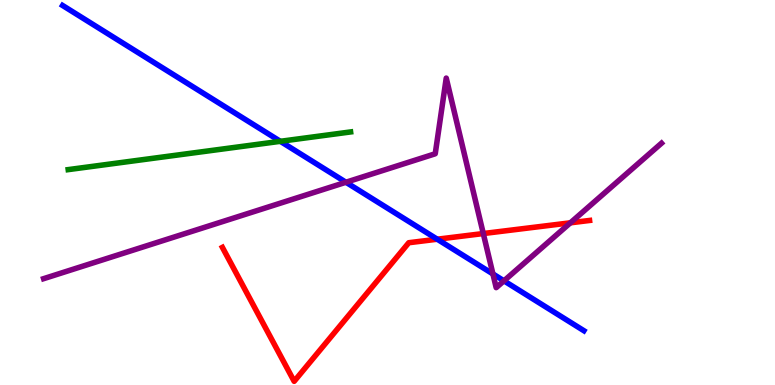[{'lines': ['blue', 'red'], 'intersections': [{'x': 5.64, 'y': 3.79}]}, {'lines': ['green', 'red'], 'intersections': []}, {'lines': ['purple', 'red'], 'intersections': [{'x': 6.24, 'y': 3.93}, {'x': 7.36, 'y': 4.21}]}, {'lines': ['blue', 'green'], 'intersections': [{'x': 3.62, 'y': 6.33}]}, {'lines': ['blue', 'purple'], 'intersections': [{'x': 4.46, 'y': 5.27}, {'x': 6.36, 'y': 2.88}, {'x': 6.5, 'y': 2.71}]}, {'lines': ['green', 'purple'], 'intersections': []}]